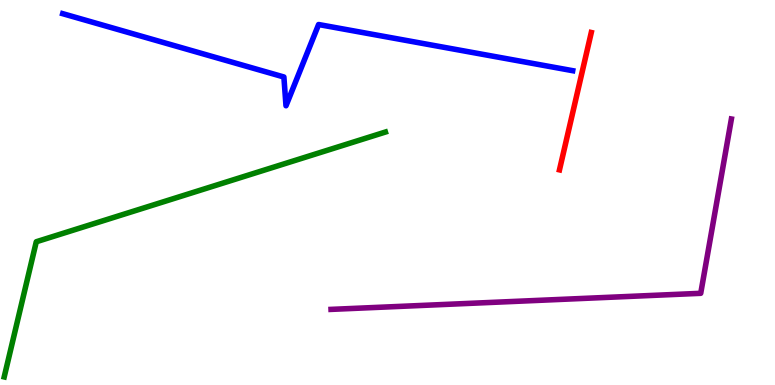[{'lines': ['blue', 'red'], 'intersections': []}, {'lines': ['green', 'red'], 'intersections': []}, {'lines': ['purple', 'red'], 'intersections': []}, {'lines': ['blue', 'green'], 'intersections': []}, {'lines': ['blue', 'purple'], 'intersections': []}, {'lines': ['green', 'purple'], 'intersections': []}]